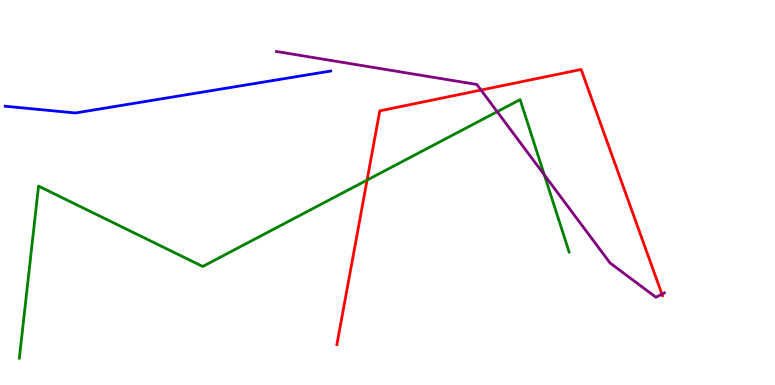[{'lines': ['blue', 'red'], 'intersections': []}, {'lines': ['green', 'red'], 'intersections': [{'x': 4.74, 'y': 5.32}]}, {'lines': ['purple', 'red'], 'intersections': [{'x': 6.21, 'y': 7.66}, {'x': 8.54, 'y': 2.36}]}, {'lines': ['blue', 'green'], 'intersections': []}, {'lines': ['blue', 'purple'], 'intersections': []}, {'lines': ['green', 'purple'], 'intersections': [{'x': 6.42, 'y': 7.1}, {'x': 7.02, 'y': 5.46}]}]